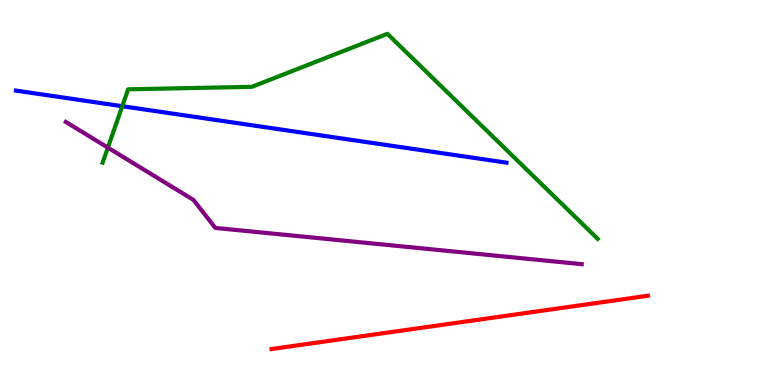[{'lines': ['blue', 'red'], 'intersections': []}, {'lines': ['green', 'red'], 'intersections': []}, {'lines': ['purple', 'red'], 'intersections': []}, {'lines': ['blue', 'green'], 'intersections': [{'x': 1.58, 'y': 7.24}]}, {'lines': ['blue', 'purple'], 'intersections': []}, {'lines': ['green', 'purple'], 'intersections': [{'x': 1.39, 'y': 6.17}]}]